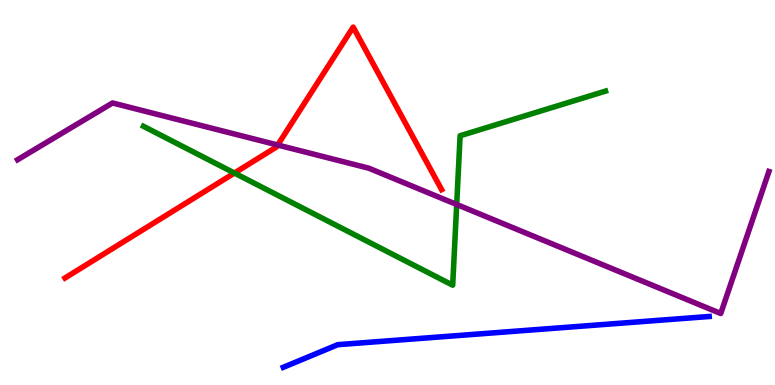[{'lines': ['blue', 'red'], 'intersections': []}, {'lines': ['green', 'red'], 'intersections': [{'x': 3.02, 'y': 5.51}]}, {'lines': ['purple', 'red'], 'intersections': [{'x': 3.58, 'y': 6.23}]}, {'lines': ['blue', 'green'], 'intersections': []}, {'lines': ['blue', 'purple'], 'intersections': []}, {'lines': ['green', 'purple'], 'intersections': [{'x': 5.89, 'y': 4.69}]}]